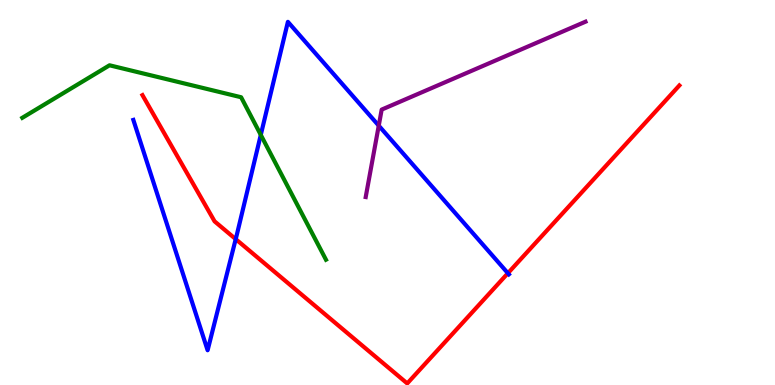[{'lines': ['blue', 'red'], 'intersections': [{'x': 3.04, 'y': 3.79}, {'x': 6.55, 'y': 2.9}]}, {'lines': ['green', 'red'], 'intersections': []}, {'lines': ['purple', 'red'], 'intersections': []}, {'lines': ['blue', 'green'], 'intersections': [{'x': 3.36, 'y': 6.5}]}, {'lines': ['blue', 'purple'], 'intersections': [{'x': 4.89, 'y': 6.74}]}, {'lines': ['green', 'purple'], 'intersections': []}]